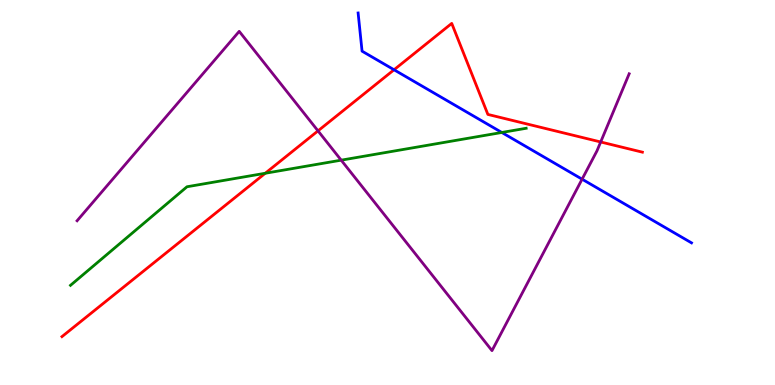[{'lines': ['blue', 'red'], 'intersections': [{'x': 5.08, 'y': 8.19}]}, {'lines': ['green', 'red'], 'intersections': [{'x': 3.42, 'y': 5.5}]}, {'lines': ['purple', 'red'], 'intersections': [{'x': 4.1, 'y': 6.6}, {'x': 7.75, 'y': 6.31}]}, {'lines': ['blue', 'green'], 'intersections': [{'x': 6.47, 'y': 6.56}]}, {'lines': ['blue', 'purple'], 'intersections': [{'x': 7.51, 'y': 5.35}]}, {'lines': ['green', 'purple'], 'intersections': [{'x': 4.4, 'y': 5.84}]}]